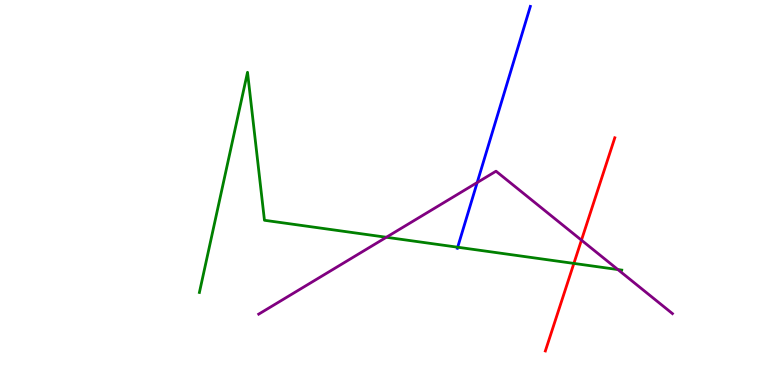[{'lines': ['blue', 'red'], 'intersections': []}, {'lines': ['green', 'red'], 'intersections': [{'x': 7.4, 'y': 3.16}]}, {'lines': ['purple', 'red'], 'intersections': [{'x': 7.5, 'y': 3.76}]}, {'lines': ['blue', 'green'], 'intersections': [{'x': 5.91, 'y': 3.58}]}, {'lines': ['blue', 'purple'], 'intersections': [{'x': 6.16, 'y': 5.26}]}, {'lines': ['green', 'purple'], 'intersections': [{'x': 4.98, 'y': 3.84}, {'x': 7.97, 'y': 3.0}]}]